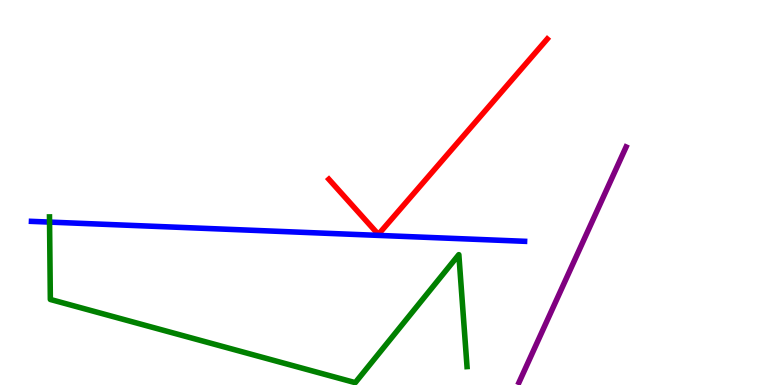[{'lines': ['blue', 'red'], 'intersections': []}, {'lines': ['green', 'red'], 'intersections': []}, {'lines': ['purple', 'red'], 'intersections': []}, {'lines': ['blue', 'green'], 'intersections': [{'x': 0.639, 'y': 4.23}]}, {'lines': ['blue', 'purple'], 'intersections': []}, {'lines': ['green', 'purple'], 'intersections': []}]